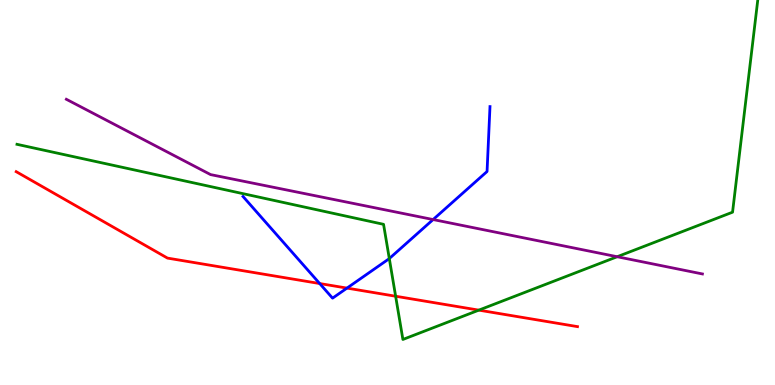[{'lines': ['blue', 'red'], 'intersections': [{'x': 4.12, 'y': 2.64}, {'x': 4.48, 'y': 2.52}]}, {'lines': ['green', 'red'], 'intersections': [{'x': 5.1, 'y': 2.31}, {'x': 6.18, 'y': 1.94}]}, {'lines': ['purple', 'red'], 'intersections': []}, {'lines': ['blue', 'green'], 'intersections': [{'x': 5.02, 'y': 3.28}]}, {'lines': ['blue', 'purple'], 'intersections': [{'x': 5.59, 'y': 4.3}]}, {'lines': ['green', 'purple'], 'intersections': [{'x': 7.96, 'y': 3.33}]}]